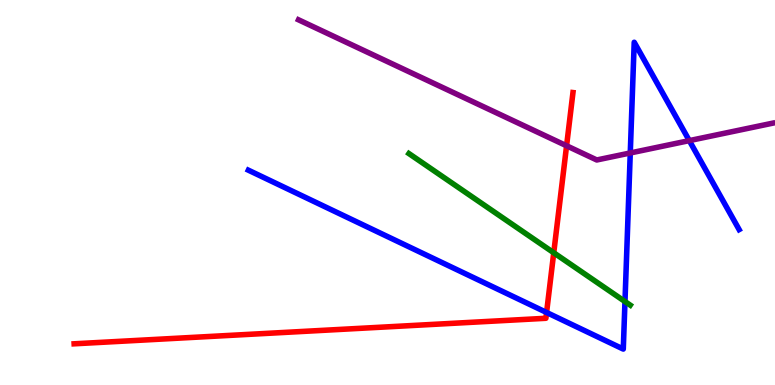[{'lines': ['blue', 'red'], 'intersections': [{'x': 7.05, 'y': 1.88}]}, {'lines': ['green', 'red'], 'intersections': [{'x': 7.15, 'y': 3.43}]}, {'lines': ['purple', 'red'], 'intersections': [{'x': 7.31, 'y': 6.21}]}, {'lines': ['blue', 'green'], 'intersections': [{'x': 8.06, 'y': 2.17}]}, {'lines': ['blue', 'purple'], 'intersections': [{'x': 8.13, 'y': 6.03}, {'x': 8.89, 'y': 6.35}]}, {'lines': ['green', 'purple'], 'intersections': []}]